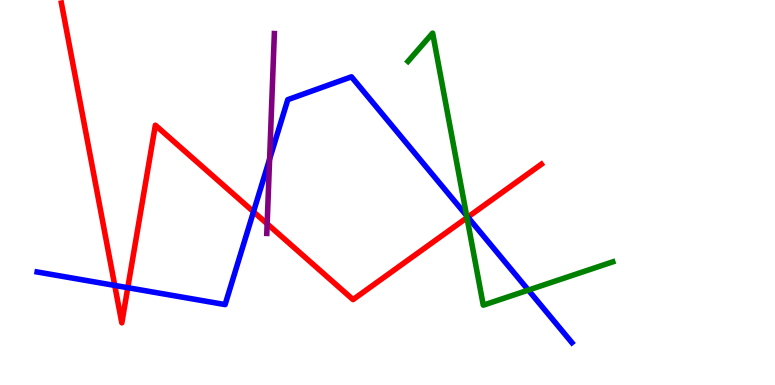[{'lines': ['blue', 'red'], 'intersections': [{'x': 1.48, 'y': 2.59}, {'x': 1.65, 'y': 2.53}, {'x': 3.27, 'y': 4.5}, {'x': 6.04, 'y': 4.36}]}, {'lines': ['green', 'red'], 'intersections': [{'x': 6.03, 'y': 4.35}]}, {'lines': ['purple', 'red'], 'intersections': [{'x': 3.45, 'y': 4.19}]}, {'lines': ['blue', 'green'], 'intersections': [{'x': 6.02, 'y': 4.4}, {'x': 6.82, 'y': 2.47}]}, {'lines': ['blue', 'purple'], 'intersections': [{'x': 3.48, 'y': 5.87}]}, {'lines': ['green', 'purple'], 'intersections': []}]